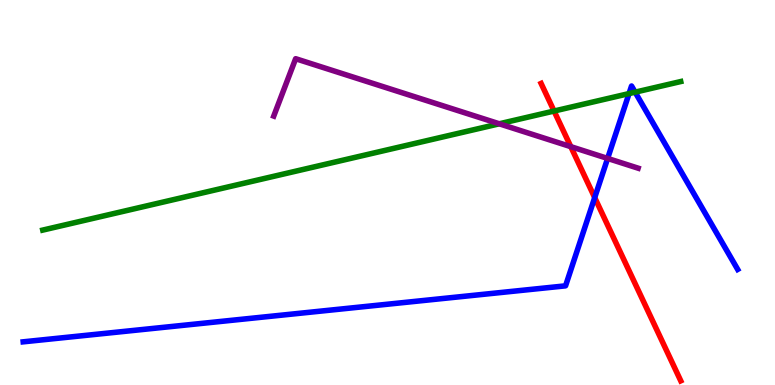[{'lines': ['blue', 'red'], 'intersections': [{'x': 7.67, 'y': 4.87}]}, {'lines': ['green', 'red'], 'intersections': [{'x': 7.15, 'y': 7.12}]}, {'lines': ['purple', 'red'], 'intersections': [{'x': 7.37, 'y': 6.19}]}, {'lines': ['blue', 'green'], 'intersections': [{'x': 8.12, 'y': 7.57}, {'x': 8.2, 'y': 7.61}]}, {'lines': ['blue', 'purple'], 'intersections': [{'x': 7.84, 'y': 5.88}]}, {'lines': ['green', 'purple'], 'intersections': [{'x': 6.44, 'y': 6.78}]}]